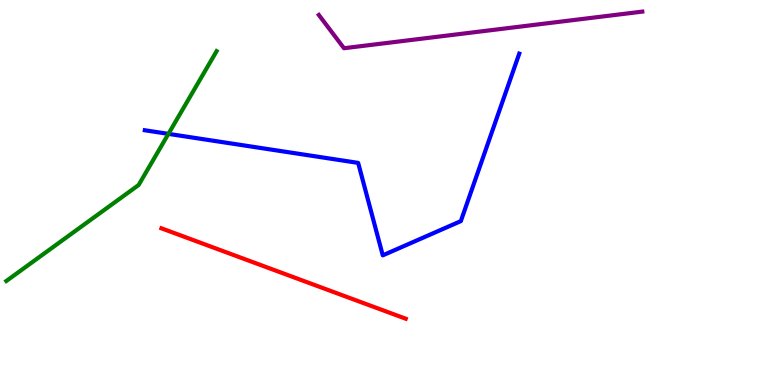[{'lines': ['blue', 'red'], 'intersections': []}, {'lines': ['green', 'red'], 'intersections': []}, {'lines': ['purple', 'red'], 'intersections': []}, {'lines': ['blue', 'green'], 'intersections': [{'x': 2.17, 'y': 6.52}]}, {'lines': ['blue', 'purple'], 'intersections': []}, {'lines': ['green', 'purple'], 'intersections': []}]